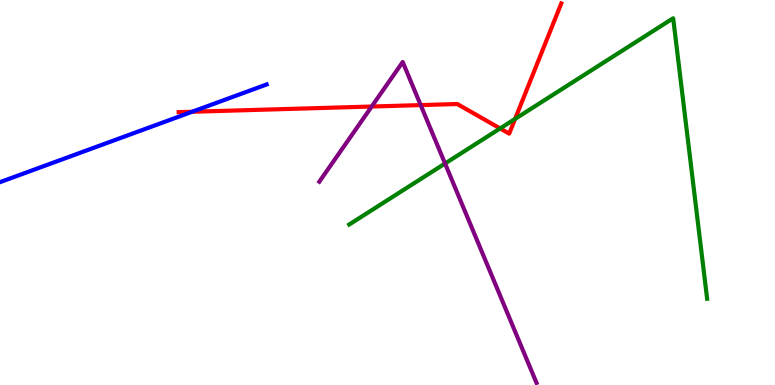[{'lines': ['blue', 'red'], 'intersections': [{'x': 2.48, 'y': 7.1}]}, {'lines': ['green', 'red'], 'intersections': [{'x': 6.45, 'y': 6.66}, {'x': 6.65, 'y': 6.91}]}, {'lines': ['purple', 'red'], 'intersections': [{'x': 4.8, 'y': 7.23}, {'x': 5.43, 'y': 7.27}]}, {'lines': ['blue', 'green'], 'intersections': []}, {'lines': ['blue', 'purple'], 'intersections': []}, {'lines': ['green', 'purple'], 'intersections': [{'x': 5.74, 'y': 5.75}]}]